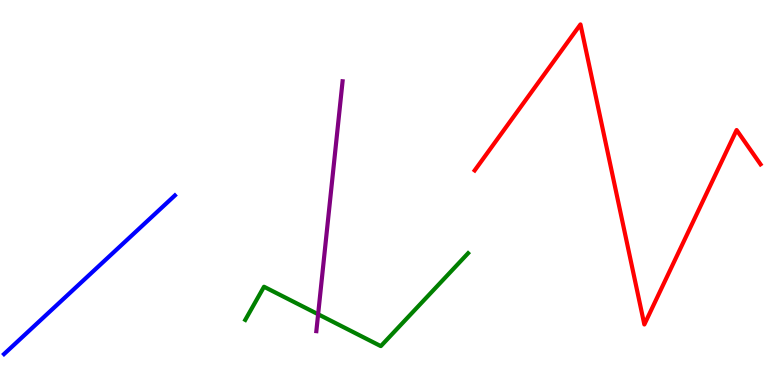[{'lines': ['blue', 'red'], 'intersections': []}, {'lines': ['green', 'red'], 'intersections': []}, {'lines': ['purple', 'red'], 'intersections': []}, {'lines': ['blue', 'green'], 'intersections': []}, {'lines': ['blue', 'purple'], 'intersections': []}, {'lines': ['green', 'purple'], 'intersections': [{'x': 4.1, 'y': 1.84}]}]